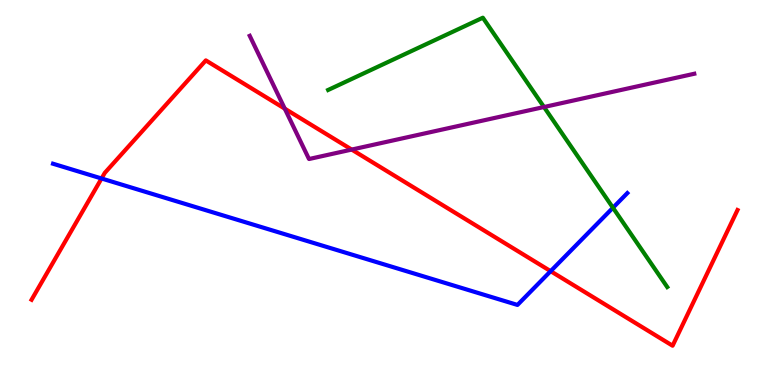[{'lines': ['blue', 'red'], 'intersections': [{'x': 1.31, 'y': 5.36}, {'x': 7.11, 'y': 2.96}]}, {'lines': ['green', 'red'], 'intersections': []}, {'lines': ['purple', 'red'], 'intersections': [{'x': 3.67, 'y': 7.18}, {'x': 4.54, 'y': 6.11}]}, {'lines': ['blue', 'green'], 'intersections': [{'x': 7.91, 'y': 4.6}]}, {'lines': ['blue', 'purple'], 'intersections': []}, {'lines': ['green', 'purple'], 'intersections': [{'x': 7.02, 'y': 7.22}]}]